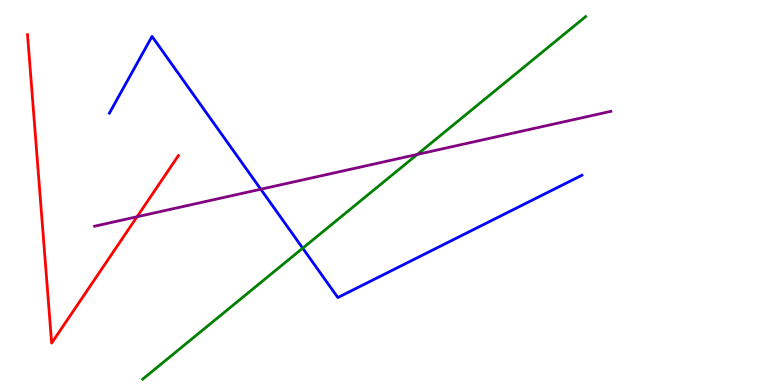[{'lines': ['blue', 'red'], 'intersections': []}, {'lines': ['green', 'red'], 'intersections': []}, {'lines': ['purple', 'red'], 'intersections': [{'x': 1.77, 'y': 4.37}]}, {'lines': ['blue', 'green'], 'intersections': [{'x': 3.91, 'y': 3.55}]}, {'lines': ['blue', 'purple'], 'intersections': [{'x': 3.36, 'y': 5.08}]}, {'lines': ['green', 'purple'], 'intersections': [{'x': 5.38, 'y': 5.99}]}]